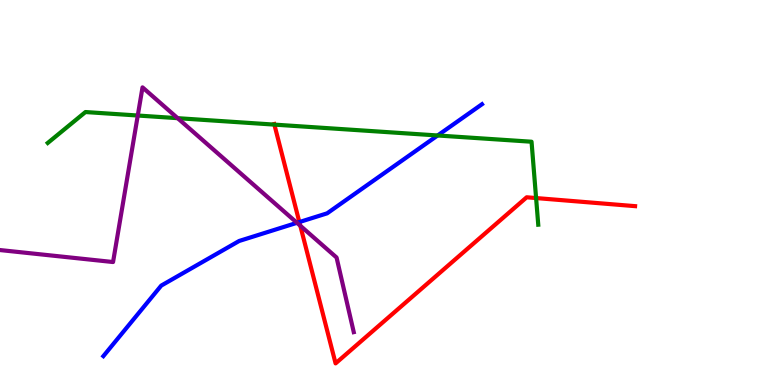[{'lines': ['blue', 'red'], 'intersections': [{'x': 3.86, 'y': 4.23}]}, {'lines': ['green', 'red'], 'intersections': [{'x': 3.54, 'y': 6.76}, {'x': 6.92, 'y': 4.86}]}, {'lines': ['purple', 'red'], 'intersections': [{'x': 3.87, 'y': 4.14}]}, {'lines': ['blue', 'green'], 'intersections': [{'x': 5.65, 'y': 6.48}]}, {'lines': ['blue', 'purple'], 'intersections': [{'x': 3.83, 'y': 4.21}]}, {'lines': ['green', 'purple'], 'intersections': [{'x': 1.78, 'y': 7.0}, {'x': 2.29, 'y': 6.93}]}]